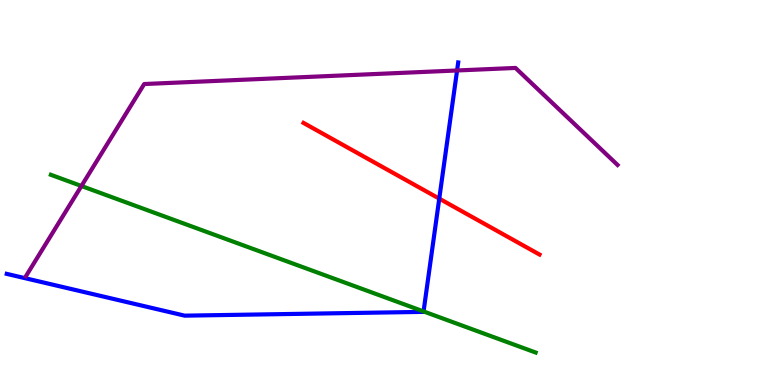[{'lines': ['blue', 'red'], 'intersections': [{'x': 5.67, 'y': 4.84}]}, {'lines': ['green', 'red'], 'intersections': []}, {'lines': ['purple', 'red'], 'intersections': []}, {'lines': ['blue', 'green'], 'intersections': [{'x': 5.47, 'y': 1.91}]}, {'lines': ['blue', 'purple'], 'intersections': [{'x': 5.9, 'y': 8.17}]}, {'lines': ['green', 'purple'], 'intersections': [{'x': 1.05, 'y': 5.17}]}]